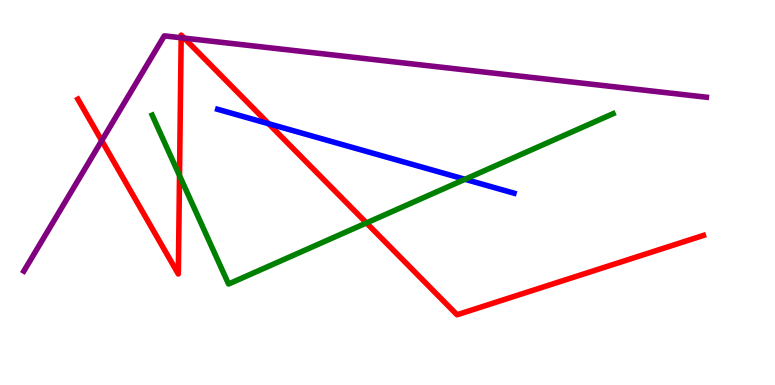[{'lines': ['blue', 'red'], 'intersections': [{'x': 3.47, 'y': 6.79}]}, {'lines': ['green', 'red'], 'intersections': [{'x': 2.32, 'y': 5.44}, {'x': 4.73, 'y': 4.21}]}, {'lines': ['purple', 'red'], 'intersections': [{'x': 1.31, 'y': 6.35}, {'x': 2.34, 'y': 9.02}, {'x': 2.38, 'y': 9.01}]}, {'lines': ['blue', 'green'], 'intersections': [{'x': 6.0, 'y': 5.34}]}, {'lines': ['blue', 'purple'], 'intersections': []}, {'lines': ['green', 'purple'], 'intersections': []}]